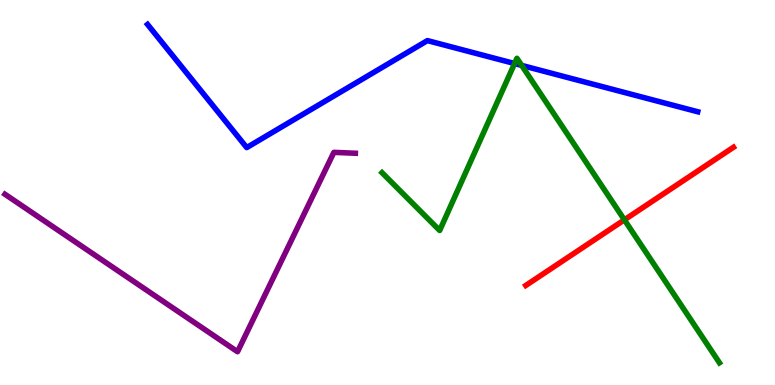[{'lines': ['blue', 'red'], 'intersections': []}, {'lines': ['green', 'red'], 'intersections': [{'x': 8.06, 'y': 4.29}]}, {'lines': ['purple', 'red'], 'intersections': []}, {'lines': ['blue', 'green'], 'intersections': [{'x': 6.64, 'y': 8.35}, {'x': 6.73, 'y': 8.3}]}, {'lines': ['blue', 'purple'], 'intersections': []}, {'lines': ['green', 'purple'], 'intersections': []}]